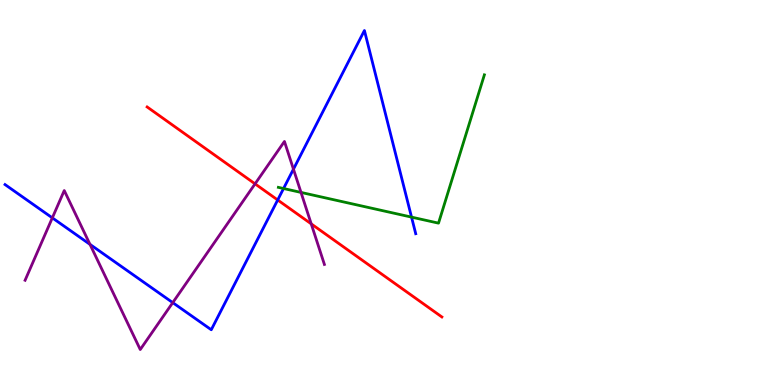[{'lines': ['blue', 'red'], 'intersections': [{'x': 3.58, 'y': 4.81}]}, {'lines': ['green', 'red'], 'intersections': []}, {'lines': ['purple', 'red'], 'intersections': [{'x': 3.29, 'y': 5.22}, {'x': 4.02, 'y': 4.19}]}, {'lines': ['blue', 'green'], 'intersections': [{'x': 3.66, 'y': 5.1}, {'x': 5.31, 'y': 4.36}]}, {'lines': ['blue', 'purple'], 'intersections': [{'x': 0.675, 'y': 4.34}, {'x': 1.16, 'y': 3.65}, {'x': 2.23, 'y': 2.14}, {'x': 3.79, 'y': 5.61}]}, {'lines': ['green', 'purple'], 'intersections': [{'x': 3.88, 'y': 5.0}]}]